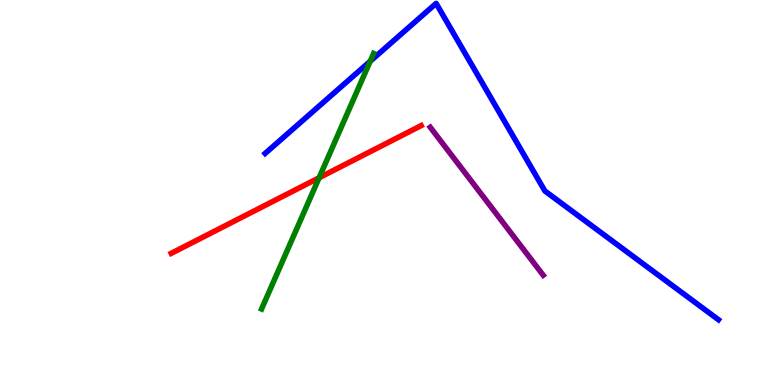[{'lines': ['blue', 'red'], 'intersections': []}, {'lines': ['green', 'red'], 'intersections': [{'x': 4.12, 'y': 5.38}]}, {'lines': ['purple', 'red'], 'intersections': []}, {'lines': ['blue', 'green'], 'intersections': [{'x': 4.78, 'y': 8.41}]}, {'lines': ['blue', 'purple'], 'intersections': []}, {'lines': ['green', 'purple'], 'intersections': []}]